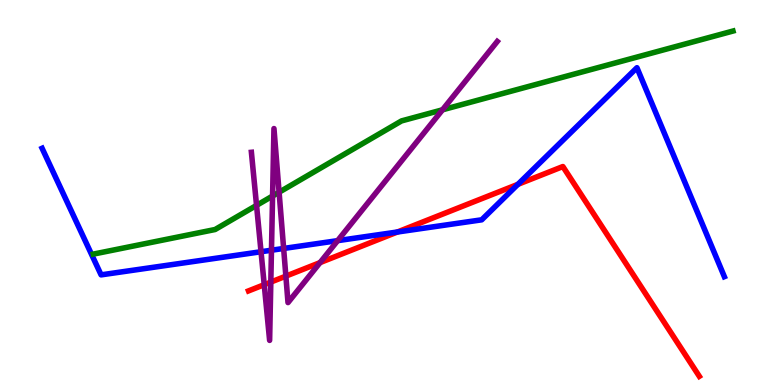[{'lines': ['blue', 'red'], 'intersections': [{'x': 5.13, 'y': 3.97}, {'x': 6.68, 'y': 5.21}]}, {'lines': ['green', 'red'], 'intersections': []}, {'lines': ['purple', 'red'], 'intersections': [{'x': 3.41, 'y': 2.61}, {'x': 3.49, 'y': 2.67}, {'x': 3.69, 'y': 2.83}, {'x': 4.13, 'y': 3.18}]}, {'lines': ['blue', 'green'], 'intersections': []}, {'lines': ['blue', 'purple'], 'intersections': [{'x': 3.37, 'y': 3.46}, {'x': 3.5, 'y': 3.5}, {'x': 3.66, 'y': 3.55}, {'x': 4.36, 'y': 3.75}]}, {'lines': ['green', 'purple'], 'intersections': [{'x': 3.31, 'y': 4.67}, {'x': 3.52, 'y': 4.91}, {'x': 3.6, 'y': 5.01}, {'x': 5.71, 'y': 7.15}]}]